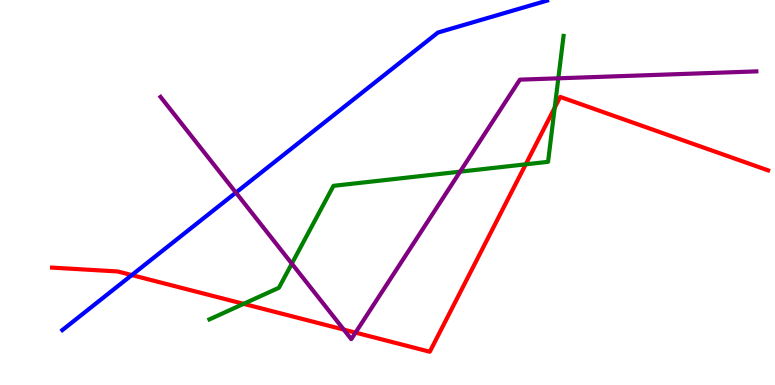[{'lines': ['blue', 'red'], 'intersections': [{'x': 1.7, 'y': 2.85}]}, {'lines': ['green', 'red'], 'intersections': [{'x': 3.14, 'y': 2.11}, {'x': 6.78, 'y': 5.73}, {'x': 7.16, 'y': 7.2}]}, {'lines': ['purple', 'red'], 'intersections': [{'x': 4.44, 'y': 1.44}, {'x': 4.59, 'y': 1.36}]}, {'lines': ['blue', 'green'], 'intersections': []}, {'lines': ['blue', 'purple'], 'intersections': [{'x': 3.04, 'y': 5.0}]}, {'lines': ['green', 'purple'], 'intersections': [{'x': 3.77, 'y': 3.15}, {'x': 5.94, 'y': 5.54}, {'x': 7.2, 'y': 7.97}]}]